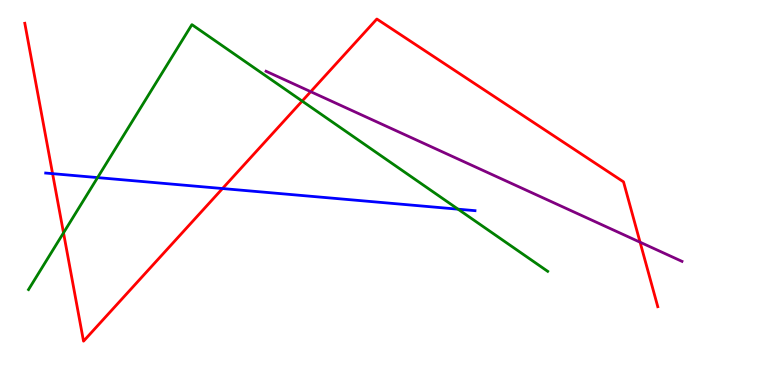[{'lines': ['blue', 'red'], 'intersections': [{'x': 0.678, 'y': 5.49}, {'x': 2.87, 'y': 5.1}]}, {'lines': ['green', 'red'], 'intersections': [{'x': 0.82, 'y': 3.95}, {'x': 3.9, 'y': 7.37}]}, {'lines': ['purple', 'red'], 'intersections': [{'x': 4.01, 'y': 7.62}, {'x': 8.26, 'y': 3.71}]}, {'lines': ['blue', 'green'], 'intersections': [{'x': 1.26, 'y': 5.39}, {'x': 5.91, 'y': 4.57}]}, {'lines': ['blue', 'purple'], 'intersections': []}, {'lines': ['green', 'purple'], 'intersections': []}]